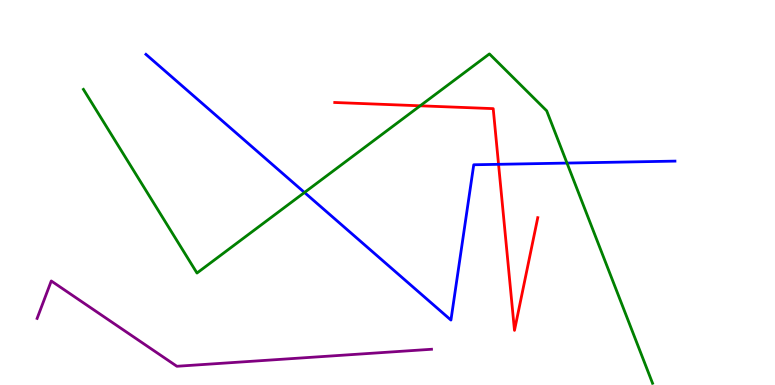[{'lines': ['blue', 'red'], 'intersections': [{'x': 6.43, 'y': 5.73}]}, {'lines': ['green', 'red'], 'intersections': [{'x': 5.42, 'y': 7.25}]}, {'lines': ['purple', 'red'], 'intersections': []}, {'lines': ['blue', 'green'], 'intersections': [{'x': 3.93, 'y': 5.0}, {'x': 7.32, 'y': 5.76}]}, {'lines': ['blue', 'purple'], 'intersections': []}, {'lines': ['green', 'purple'], 'intersections': []}]